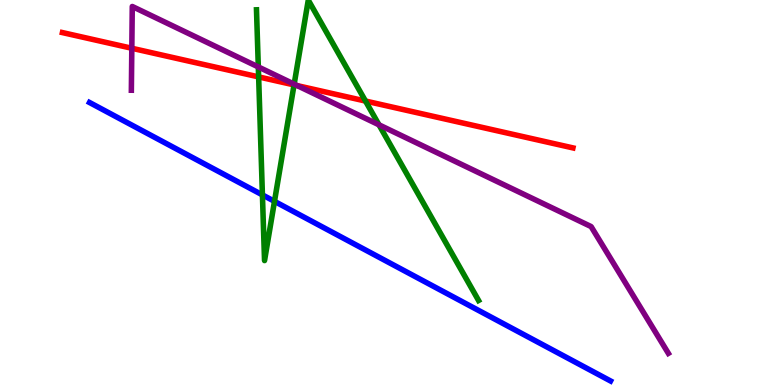[{'lines': ['blue', 'red'], 'intersections': []}, {'lines': ['green', 'red'], 'intersections': [{'x': 3.34, 'y': 8.0}, {'x': 3.79, 'y': 7.79}, {'x': 4.72, 'y': 7.38}]}, {'lines': ['purple', 'red'], 'intersections': [{'x': 1.7, 'y': 8.75}, {'x': 3.84, 'y': 7.78}]}, {'lines': ['blue', 'green'], 'intersections': [{'x': 3.39, 'y': 4.94}, {'x': 3.54, 'y': 4.77}]}, {'lines': ['blue', 'purple'], 'intersections': []}, {'lines': ['green', 'purple'], 'intersections': [{'x': 3.33, 'y': 8.26}, {'x': 3.8, 'y': 7.81}, {'x': 4.89, 'y': 6.76}]}]